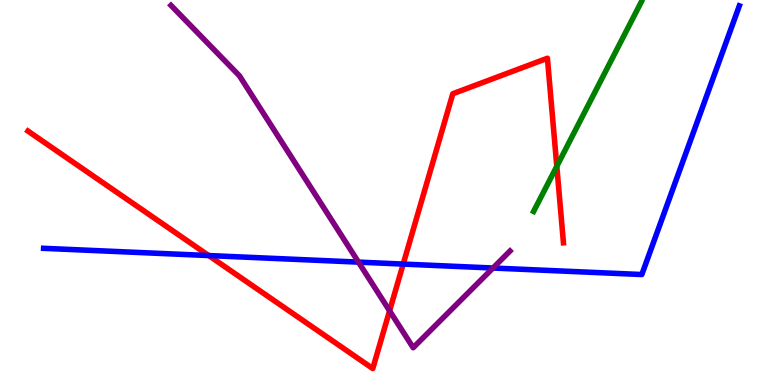[{'lines': ['blue', 'red'], 'intersections': [{'x': 2.69, 'y': 3.36}, {'x': 5.2, 'y': 3.14}]}, {'lines': ['green', 'red'], 'intersections': [{'x': 7.18, 'y': 5.68}]}, {'lines': ['purple', 'red'], 'intersections': [{'x': 5.03, 'y': 1.93}]}, {'lines': ['blue', 'green'], 'intersections': []}, {'lines': ['blue', 'purple'], 'intersections': [{'x': 4.63, 'y': 3.19}, {'x': 6.36, 'y': 3.04}]}, {'lines': ['green', 'purple'], 'intersections': []}]